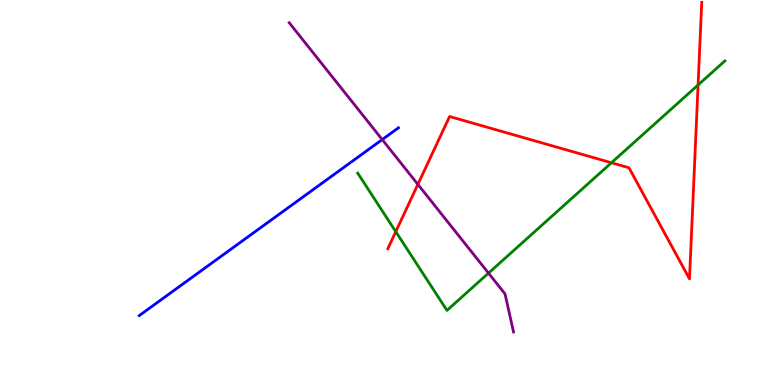[{'lines': ['blue', 'red'], 'intersections': []}, {'lines': ['green', 'red'], 'intersections': [{'x': 5.11, 'y': 3.98}, {'x': 7.89, 'y': 5.77}, {'x': 9.01, 'y': 7.79}]}, {'lines': ['purple', 'red'], 'intersections': [{'x': 5.39, 'y': 5.21}]}, {'lines': ['blue', 'green'], 'intersections': []}, {'lines': ['blue', 'purple'], 'intersections': [{'x': 4.93, 'y': 6.37}]}, {'lines': ['green', 'purple'], 'intersections': [{'x': 6.3, 'y': 2.91}]}]